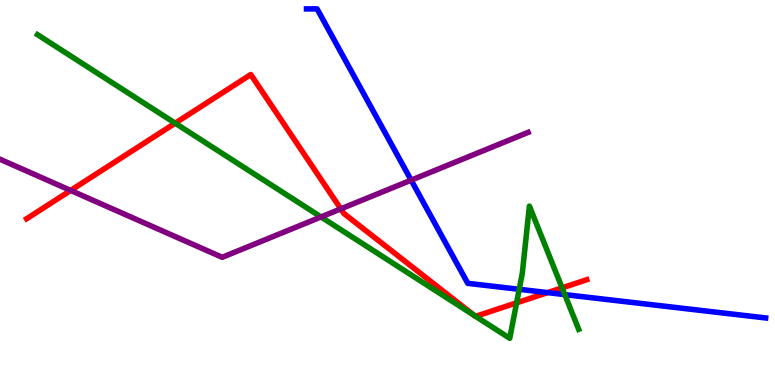[{'lines': ['blue', 'red'], 'intersections': [{'x': 7.07, 'y': 2.4}]}, {'lines': ['green', 'red'], 'intersections': [{'x': 2.26, 'y': 6.8}, {'x': 6.12, 'y': 1.8}, {'x': 6.14, 'y': 1.78}, {'x': 6.67, 'y': 2.13}, {'x': 7.25, 'y': 2.52}]}, {'lines': ['purple', 'red'], 'intersections': [{'x': 0.912, 'y': 5.05}, {'x': 4.4, 'y': 4.57}]}, {'lines': ['blue', 'green'], 'intersections': [{'x': 6.7, 'y': 2.49}, {'x': 7.29, 'y': 2.35}]}, {'lines': ['blue', 'purple'], 'intersections': [{'x': 5.3, 'y': 5.32}]}, {'lines': ['green', 'purple'], 'intersections': [{'x': 4.14, 'y': 4.36}]}]